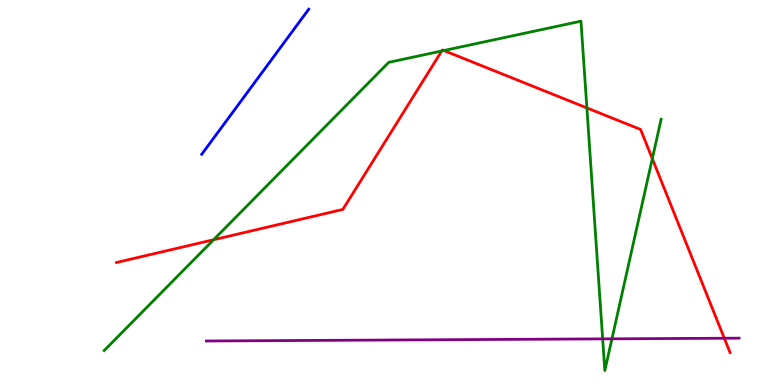[{'lines': ['blue', 'red'], 'intersections': []}, {'lines': ['green', 'red'], 'intersections': [{'x': 2.76, 'y': 3.77}, {'x': 5.7, 'y': 8.68}, {'x': 5.73, 'y': 8.69}, {'x': 7.57, 'y': 7.2}, {'x': 8.42, 'y': 5.88}]}, {'lines': ['purple', 'red'], 'intersections': [{'x': 9.35, 'y': 1.21}]}, {'lines': ['blue', 'green'], 'intersections': []}, {'lines': ['blue', 'purple'], 'intersections': []}, {'lines': ['green', 'purple'], 'intersections': [{'x': 7.78, 'y': 1.2}, {'x': 7.9, 'y': 1.2}]}]